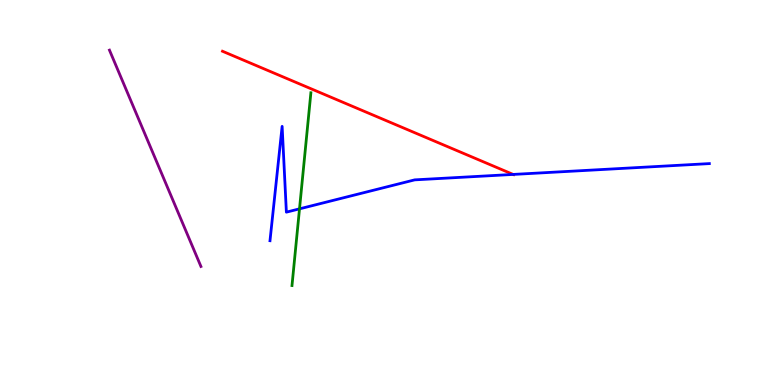[{'lines': ['blue', 'red'], 'intersections': [{'x': 6.62, 'y': 5.47}]}, {'lines': ['green', 'red'], 'intersections': []}, {'lines': ['purple', 'red'], 'intersections': []}, {'lines': ['blue', 'green'], 'intersections': [{'x': 3.86, 'y': 4.58}]}, {'lines': ['blue', 'purple'], 'intersections': []}, {'lines': ['green', 'purple'], 'intersections': []}]